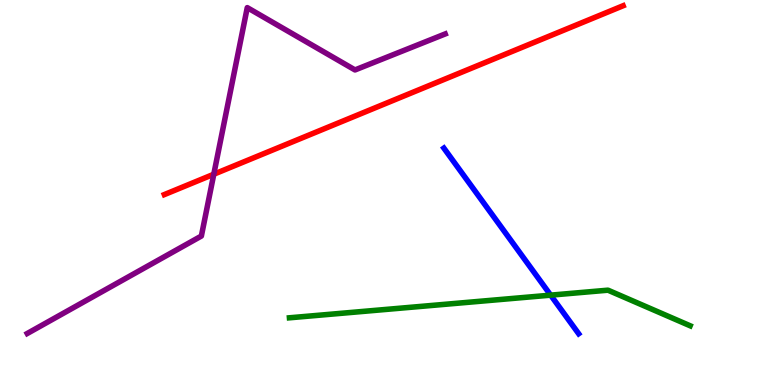[{'lines': ['blue', 'red'], 'intersections': []}, {'lines': ['green', 'red'], 'intersections': []}, {'lines': ['purple', 'red'], 'intersections': [{'x': 2.76, 'y': 5.47}]}, {'lines': ['blue', 'green'], 'intersections': [{'x': 7.11, 'y': 2.33}]}, {'lines': ['blue', 'purple'], 'intersections': []}, {'lines': ['green', 'purple'], 'intersections': []}]